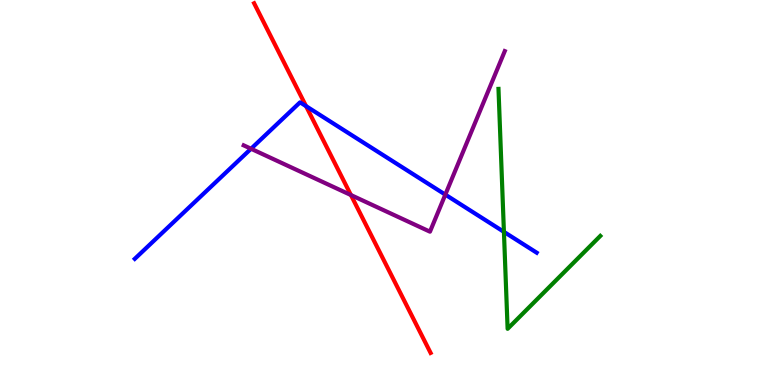[{'lines': ['blue', 'red'], 'intersections': [{'x': 3.95, 'y': 7.24}]}, {'lines': ['green', 'red'], 'intersections': []}, {'lines': ['purple', 'red'], 'intersections': [{'x': 4.53, 'y': 4.93}]}, {'lines': ['blue', 'green'], 'intersections': [{'x': 6.5, 'y': 3.98}]}, {'lines': ['blue', 'purple'], 'intersections': [{'x': 3.24, 'y': 6.14}, {'x': 5.75, 'y': 4.94}]}, {'lines': ['green', 'purple'], 'intersections': []}]